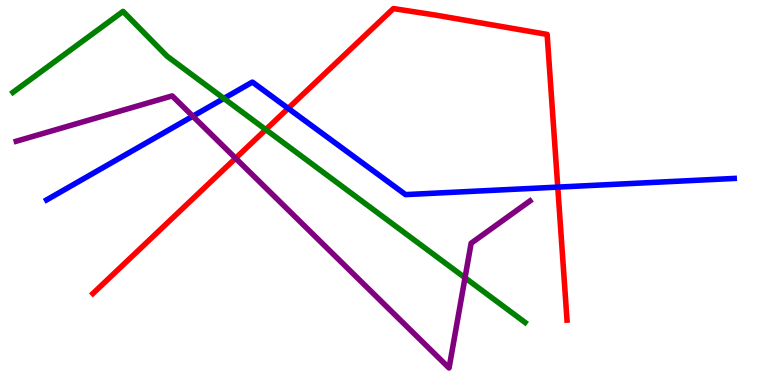[{'lines': ['blue', 'red'], 'intersections': [{'x': 3.72, 'y': 7.19}, {'x': 7.2, 'y': 5.14}]}, {'lines': ['green', 'red'], 'intersections': [{'x': 3.43, 'y': 6.63}]}, {'lines': ['purple', 'red'], 'intersections': [{'x': 3.04, 'y': 5.89}]}, {'lines': ['blue', 'green'], 'intersections': [{'x': 2.89, 'y': 7.44}]}, {'lines': ['blue', 'purple'], 'intersections': [{'x': 2.49, 'y': 6.98}]}, {'lines': ['green', 'purple'], 'intersections': [{'x': 6.0, 'y': 2.79}]}]